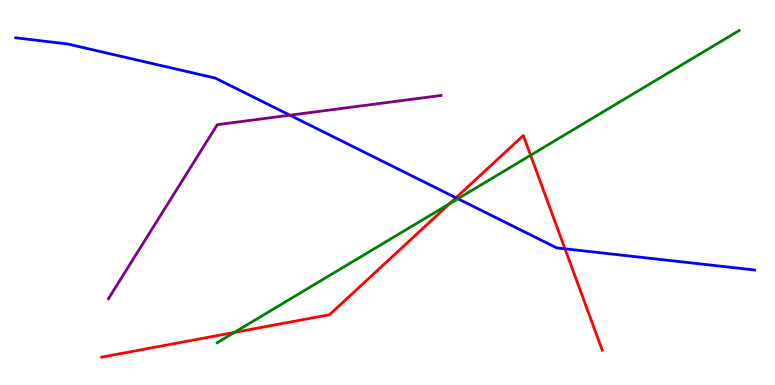[{'lines': ['blue', 'red'], 'intersections': [{'x': 5.88, 'y': 4.86}, {'x': 7.29, 'y': 3.54}]}, {'lines': ['green', 'red'], 'intersections': [{'x': 3.02, 'y': 1.37}, {'x': 5.8, 'y': 4.71}, {'x': 6.85, 'y': 5.97}]}, {'lines': ['purple', 'red'], 'intersections': []}, {'lines': ['blue', 'green'], 'intersections': [{'x': 5.91, 'y': 4.84}]}, {'lines': ['blue', 'purple'], 'intersections': [{'x': 3.74, 'y': 7.01}]}, {'lines': ['green', 'purple'], 'intersections': []}]